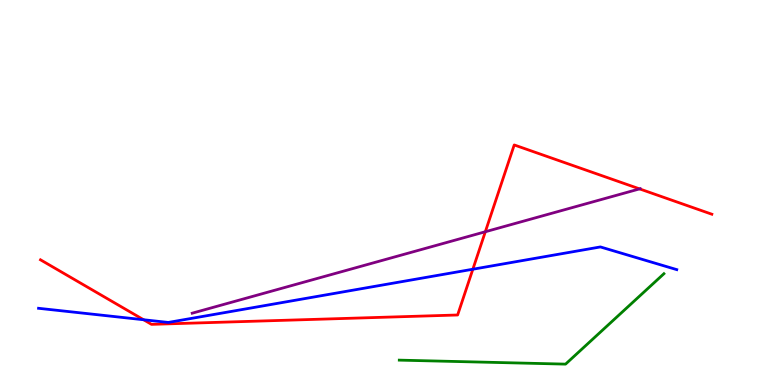[{'lines': ['blue', 'red'], 'intersections': [{'x': 1.85, 'y': 1.69}, {'x': 6.1, 'y': 3.01}]}, {'lines': ['green', 'red'], 'intersections': []}, {'lines': ['purple', 'red'], 'intersections': [{'x': 6.26, 'y': 3.98}, {'x': 8.25, 'y': 5.09}]}, {'lines': ['blue', 'green'], 'intersections': []}, {'lines': ['blue', 'purple'], 'intersections': []}, {'lines': ['green', 'purple'], 'intersections': []}]